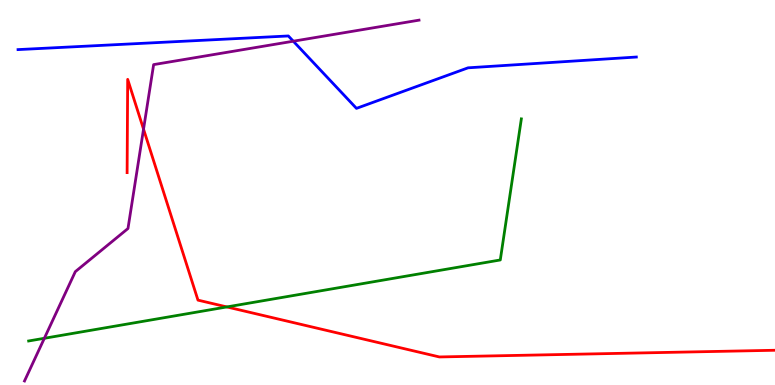[{'lines': ['blue', 'red'], 'intersections': []}, {'lines': ['green', 'red'], 'intersections': [{'x': 2.93, 'y': 2.03}]}, {'lines': ['purple', 'red'], 'intersections': [{'x': 1.85, 'y': 6.65}]}, {'lines': ['blue', 'green'], 'intersections': []}, {'lines': ['blue', 'purple'], 'intersections': [{'x': 3.78, 'y': 8.93}]}, {'lines': ['green', 'purple'], 'intersections': [{'x': 0.572, 'y': 1.21}]}]